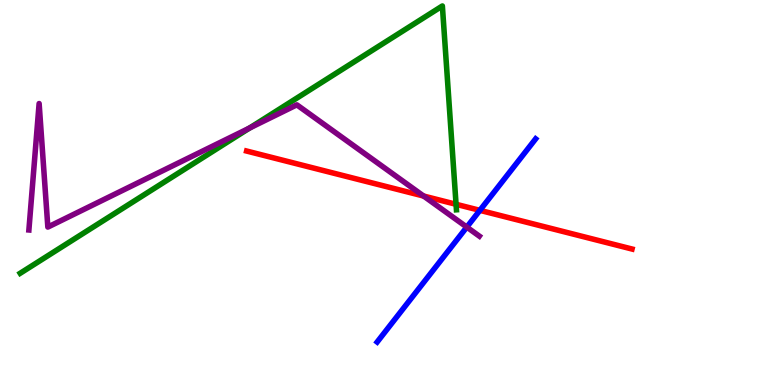[{'lines': ['blue', 'red'], 'intersections': [{'x': 6.19, 'y': 4.54}]}, {'lines': ['green', 'red'], 'intersections': [{'x': 5.88, 'y': 4.69}]}, {'lines': ['purple', 'red'], 'intersections': [{'x': 5.47, 'y': 4.91}]}, {'lines': ['blue', 'green'], 'intersections': []}, {'lines': ['blue', 'purple'], 'intersections': [{'x': 6.02, 'y': 4.1}]}, {'lines': ['green', 'purple'], 'intersections': [{'x': 3.22, 'y': 6.67}]}]